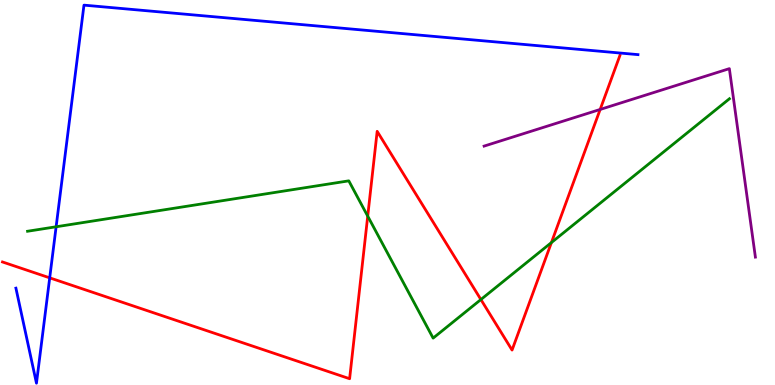[{'lines': ['blue', 'red'], 'intersections': [{'x': 0.641, 'y': 2.78}]}, {'lines': ['green', 'red'], 'intersections': [{'x': 4.74, 'y': 4.39}, {'x': 6.21, 'y': 2.22}, {'x': 7.12, 'y': 3.7}]}, {'lines': ['purple', 'red'], 'intersections': [{'x': 7.74, 'y': 7.16}]}, {'lines': ['blue', 'green'], 'intersections': [{'x': 0.724, 'y': 4.11}]}, {'lines': ['blue', 'purple'], 'intersections': []}, {'lines': ['green', 'purple'], 'intersections': []}]